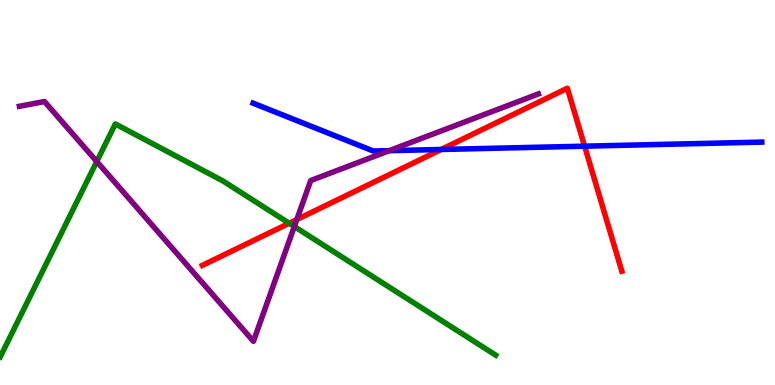[{'lines': ['blue', 'red'], 'intersections': [{'x': 5.69, 'y': 6.12}, {'x': 7.54, 'y': 6.2}]}, {'lines': ['green', 'red'], 'intersections': [{'x': 3.73, 'y': 4.2}]}, {'lines': ['purple', 'red'], 'intersections': [{'x': 3.83, 'y': 4.3}]}, {'lines': ['blue', 'green'], 'intersections': []}, {'lines': ['blue', 'purple'], 'intersections': [{'x': 5.02, 'y': 6.09}]}, {'lines': ['green', 'purple'], 'intersections': [{'x': 1.25, 'y': 5.8}, {'x': 3.8, 'y': 4.12}]}]